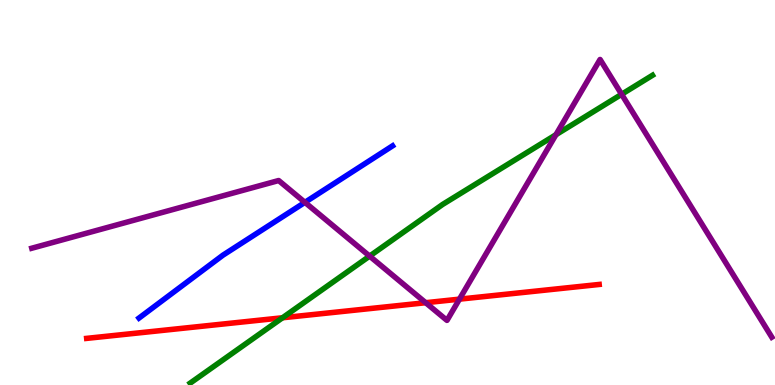[{'lines': ['blue', 'red'], 'intersections': []}, {'lines': ['green', 'red'], 'intersections': [{'x': 3.65, 'y': 1.75}]}, {'lines': ['purple', 'red'], 'intersections': [{'x': 5.49, 'y': 2.14}, {'x': 5.93, 'y': 2.23}]}, {'lines': ['blue', 'green'], 'intersections': []}, {'lines': ['blue', 'purple'], 'intersections': [{'x': 3.93, 'y': 4.74}]}, {'lines': ['green', 'purple'], 'intersections': [{'x': 4.77, 'y': 3.35}, {'x': 7.17, 'y': 6.5}, {'x': 8.02, 'y': 7.55}]}]